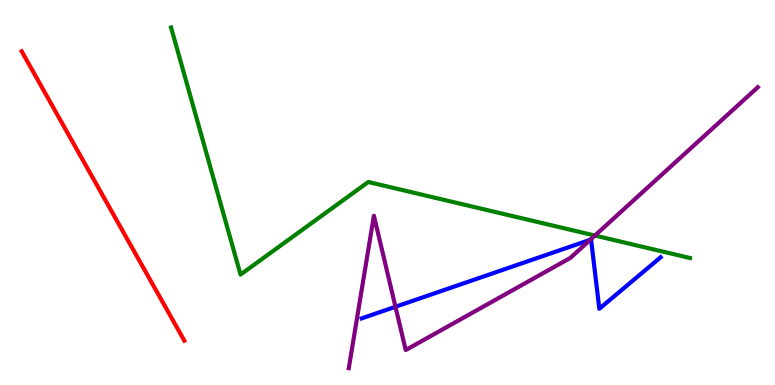[{'lines': ['blue', 'red'], 'intersections': []}, {'lines': ['green', 'red'], 'intersections': []}, {'lines': ['purple', 'red'], 'intersections': []}, {'lines': ['blue', 'green'], 'intersections': []}, {'lines': ['blue', 'purple'], 'intersections': [{'x': 5.1, 'y': 2.03}, {'x': 7.62, 'y': 3.77}]}, {'lines': ['green', 'purple'], 'intersections': [{'x': 7.68, 'y': 3.88}]}]